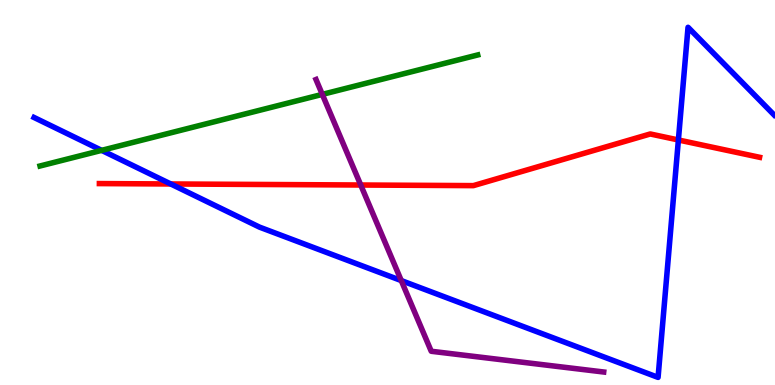[{'lines': ['blue', 'red'], 'intersections': [{'x': 2.2, 'y': 5.22}, {'x': 8.75, 'y': 6.36}]}, {'lines': ['green', 'red'], 'intersections': []}, {'lines': ['purple', 'red'], 'intersections': [{'x': 4.65, 'y': 5.19}]}, {'lines': ['blue', 'green'], 'intersections': [{'x': 1.31, 'y': 6.09}]}, {'lines': ['blue', 'purple'], 'intersections': [{'x': 5.18, 'y': 2.71}]}, {'lines': ['green', 'purple'], 'intersections': [{'x': 4.16, 'y': 7.55}]}]